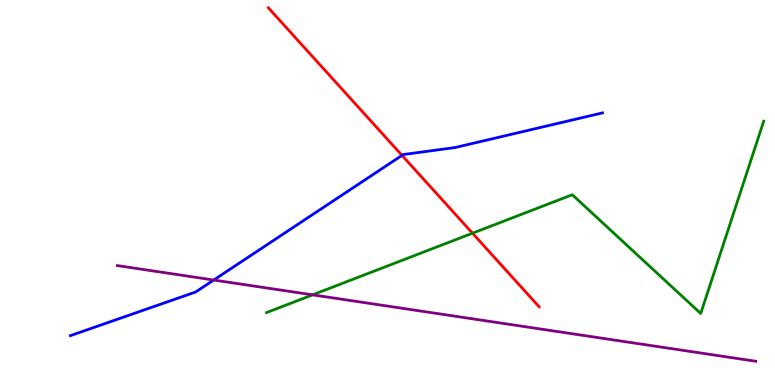[{'lines': ['blue', 'red'], 'intersections': [{'x': 5.19, 'y': 5.96}]}, {'lines': ['green', 'red'], 'intersections': [{'x': 6.1, 'y': 3.94}]}, {'lines': ['purple', 'red'], 'intersections': []}, {'lines': ['blue', 'green'], 'intersections': []}, {'lines': ['blue', 'purple'], 'intersections': [{'x': 2.76, 'y': 2.73}]}, {'lines': ['green', 'purple'], 'intersections': [{'x': 4.03, 'y': 2.34}]}]